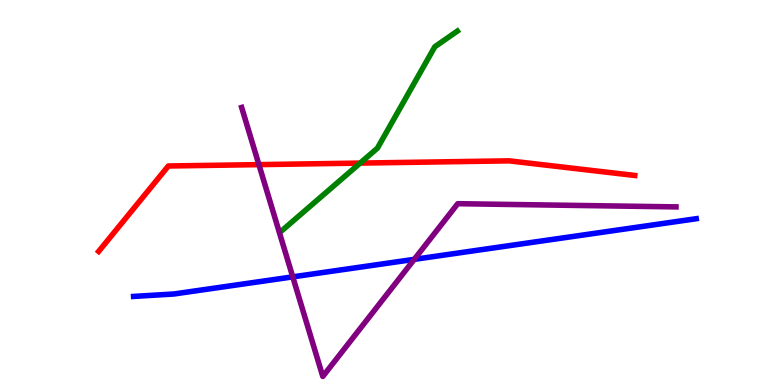[{'lines': ['blue', 'red'], 'intersections': []}, {'lines': ['green', 'red'], 'intersections': [{'x': 4.65, 'y': 5.76}]}, {'lines': ['purple', 'red'], 'intersections': [{'x': 3.34, 'y': 5.72}]}, {'lines': ['blue', 'green'], 'intersections': []}, {'lines': ['blue', 'purple'], 'intersections': [{'x': 3.78, 'y': 2.81}, {'x': 5.35, 'y': 3.26}]}, {'lines': ['green', 'purple'], 'intersections': []}]